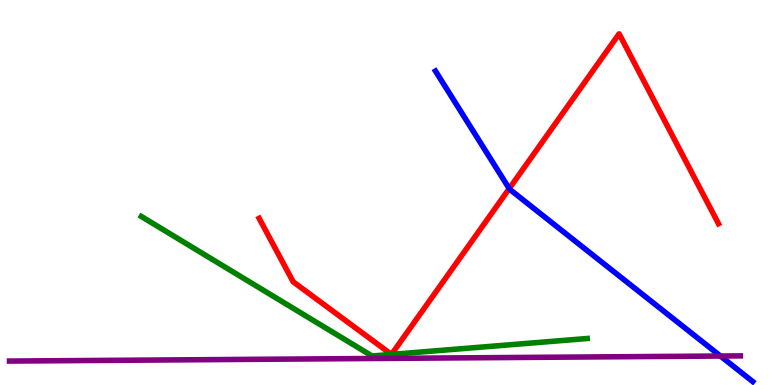[{'lines': ['blue', 'red'], 'intersections': [{'x': 6.57, 'y': 5.1}]}, {'lines': ['green', 'red'], 'intersections': [{'x': 5.05, 'y': 0.794}, {'x': 5.05, 'y': 0.795}]}, {'lines': ['purple', 'red'], 'intersections': []}, {'lines': ['blue', 'green'], 'intersections': []}, {'lines': ['blue', 'purple'], 'intersections': [{'x': 9.3, 'y': 0.752}]}, {'lines': ['green', 'purple'], 'intersections': []}]